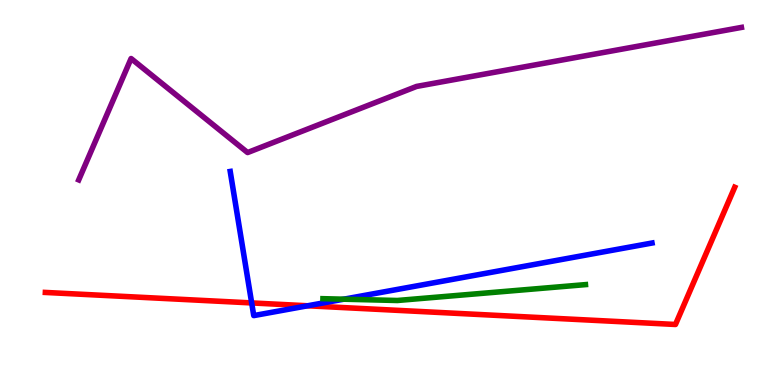[{'lines': ['blue', 'red'], 'intersections': [{'x': 3.25, 'y': 2.13}, {'x': 3.97, 'y': 2.06}]}, {'lines': ['green', 'red'], 'intersections': []}, {'lines': ['purple', 'red'], 'intersections': []}, {'lines': ['blue', 'green'], 'intersections': [{'x': 4.44, 'y': 2.23}]}, {'lines': ['blue', 'purple'], 'intersections': []}, {'lines': ['green', 'purple'], 'intersections': []}]